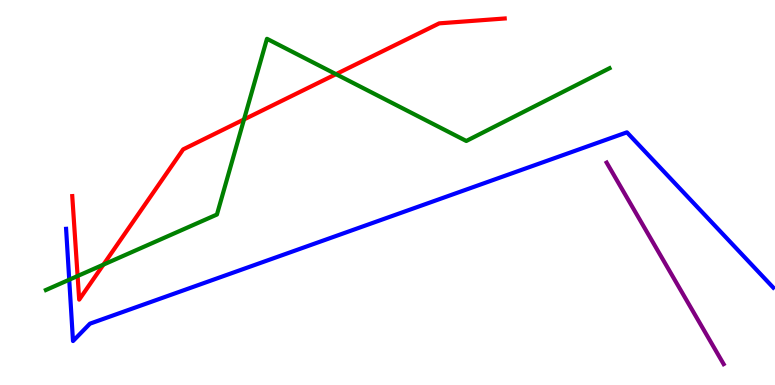[{'lines': ['blue', 'red'], 'intersections': []}, {'lines': ['green', 'red'], 'intersections': [{'x': 1.0, 'y': 2.83}, {'x': 1.33, 'y': 3.13}, {'x': 3.15, 'y': 6.9}, {'x': 4.34, 'y': 8.07}]}, {'lines': ['purple', 'red'], 'intersections': []}, {'lines': ['blue', 'green'], 'intersections': [{'x': 0.893, 'y': 2.73}]}, {'lines': ['blue', 'purple'], 'intersections': []}, {'lines': ['green', 'purple'], 'intersections': []}]